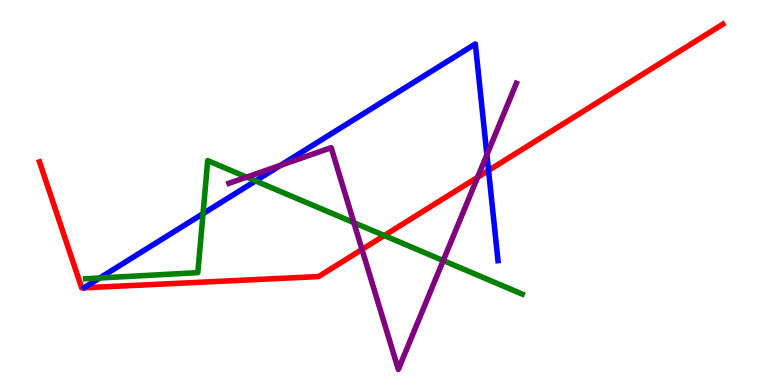[{'lines': ['blue', 'red'], 'intersections': [{'x': 6.3, 'y': 5.57}]}, {'lines': ['green', 'red'], 'intersections': [{'x': 4.96, 'y': 3.88}]}, {'lines': ['purple', 'red'], 'intersections': [{'x': 4.67, 'y': 3.52}, {'x': 6.16, 'y': 5.39}]}, {'lines': ['blue', 'green'], 'intersections': [{'x': 1.29, 'y': 2.78}, {'x': 2.62, 'y': 4.45}, {'x': 3.3, 'y': 5.3}]}, {'lines': ['blue', 'purple'], 'intersections': [{'x': 3.62, 'y': 5.71}, {'x': 6.28, 'y': 5.98}]}, {'lines': ['green', 'purple'], 'intersections': [{'x': 3.18, 'y': 5.4}, {'x': 4.57, 'y': 4.22}, {'x': 5.72, 'y': 3.23}]}]